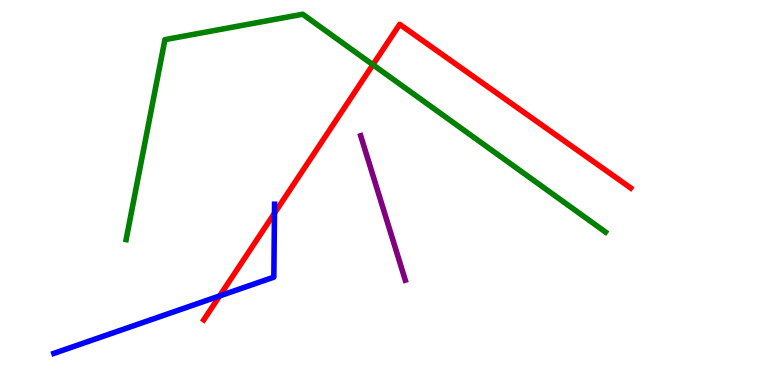[{'lines': ['blue', 'red'], 'intersections': [{'x': 2.83, 'y': 2.31}, {'x': 3.54, 'y': 4.46}]}, {'lines': ['green', 'red'], 'intersections': [{'x': 4.81, 'y': 8.32}]}, {'lines': ['purple', 'red'], 'intersections': []}, {'lines': ['blue', 'green'], 'intersections': []}, {'lines': ['blue', 'purple'], 'intersections': []}, {'lines': ['green', 'purple'], 'intersections': []}]